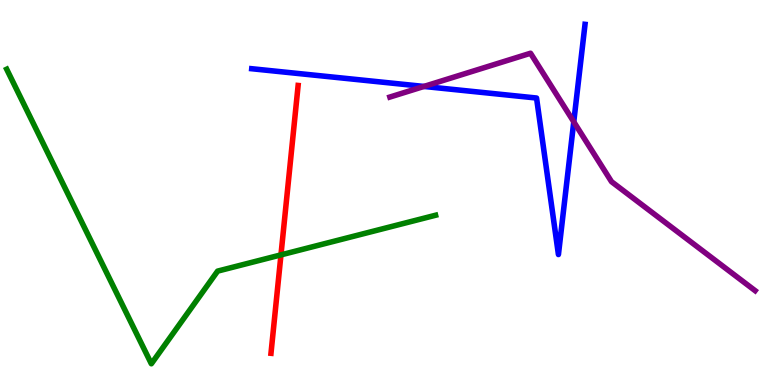[{'lines': ['blue', 'red'], 'intersections': []}, {'lines': ['green', 'red'], 'intersections': [{'x': 3.63, 'y': 3.38}]}, {'lines': ['purple', 'red'], 'intersections': []}, {'lines': ['blue', 'green'], 'intersections': []}, {'lines': ['blue', 'purple'], 'intersections': [{'x': 5.47, 'y': 7.75}, {'x': 7.4, 'y': 6.84}]}, {'lines': ['green', 'purple'], 'intersections': []}]